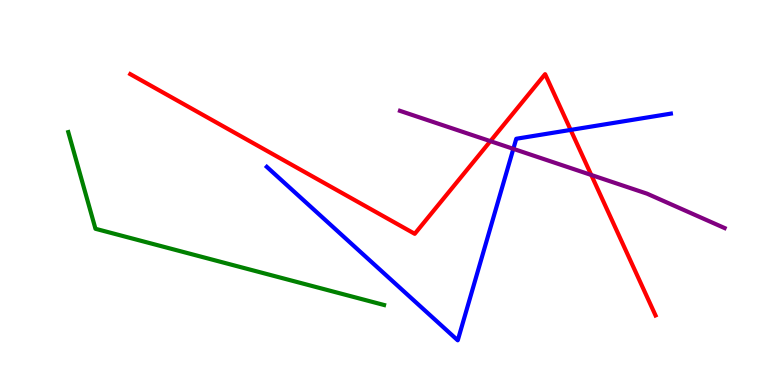[{'lines': ['blue', 'red'], 'intersections': [{'x': 7.36, 'y': 6.63}]}, {'lines': ['green', 'red'], 'intersections': []}, {'lines': ['purple', 'red'], 'intersections': [{'x': 6.33, 'y': 6.33}, {'x': 7.63, 'y': 5.46}]}, {'lines': ['blue', 'green'], 'intersections': []}, {'lines': ['blue', 'purple'], 'intersections': [{'x': 6.62, 'y': 6.13}]}, {'lines': ['green', 'purple'], 'intersections': []}]